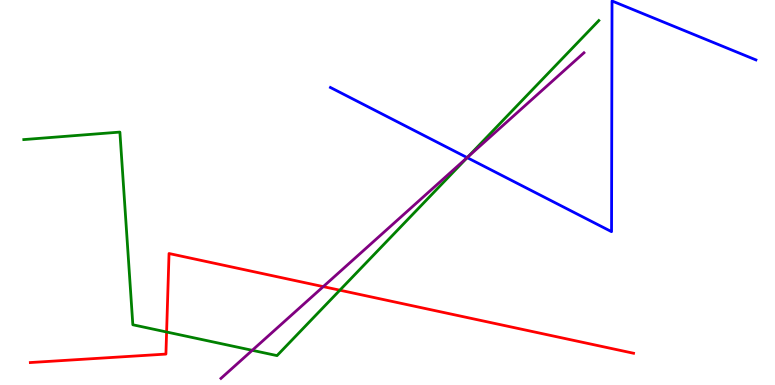[{'lines': ['blue', 'red'], 'intersections': []}, {'lines': ['green', 'red'], 'intersections': [{'x': 2.15, 'y': 1.38}, {'x': 4.39, 'y': 2.46}]}, {'lines': ['purple', 'red'], 'intersections': [{'x': 4.17, 'y': 2.56}]}, {'lines': ['blue', 'green'], 'intersections': [{'x': 6.03, 'y': 5.91}]}, {'lines': ['blue', 'purple'], 'intersections': [{'x': 6.03, 'y': 5.91}]}, {'lines': ['green', 'purple'], 'intersections': [{'x': 3.25, 'y': 0.901}, {'x': 6.04, 'y': 5.92}]}]